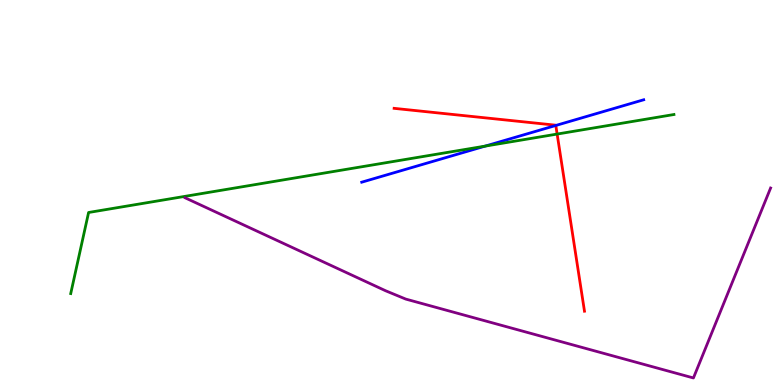[{'lines': ['blue', 'red'], 'intersections': [{'x': 7.17, 'y': 6.74}]}, {'lines': ['green', 'red'], 'intersections': [{'x': 7.19, 'y': 6.52}]}, {'lines': ['purple', 'red'], 'intersections': []}, {'lines': ['blue', 'green'], 'intersections': [{'x': 6.26, 'y': 6.2}]}, {'lines': ['blue', 'purple'], 'intersections': []}, {'lines': ['green', 'purple'], 'intersections': []}]